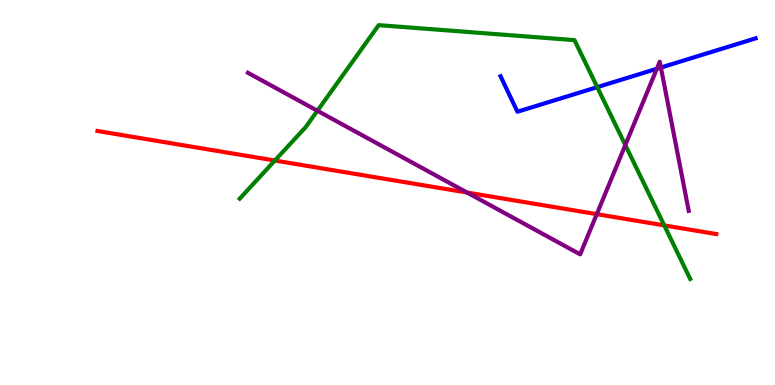[{'lines': ['blue', 'red'], 'intersections': []}, {'lines': ['green', 'red'], 'intersections': [{'x': 3.55, 'y': 5.83}, {'x': 8.57, 'y': 4.15}]}, {'lines': ['purple', 'red'], 'intersections': [{'x': 6.03, 'y': 5.0}, {'x': 7.7, 'y': 4.44}]}, {'lines': ['blue', 'green'], 'intersections': [{'x': 7.71, 'y': 7.74}]}, {'lines': ['blue', 'purple'], 'intersections': [{'x': 8.48, 'y': 8.21}, {'x': 8.53, 'y': 8.25}]}, {'lines': ['green', 'purple'], 'intersections': [{'x': 4.1, 'y': 7.12}, {'x': 8.07, 'y': 6.23}]}]